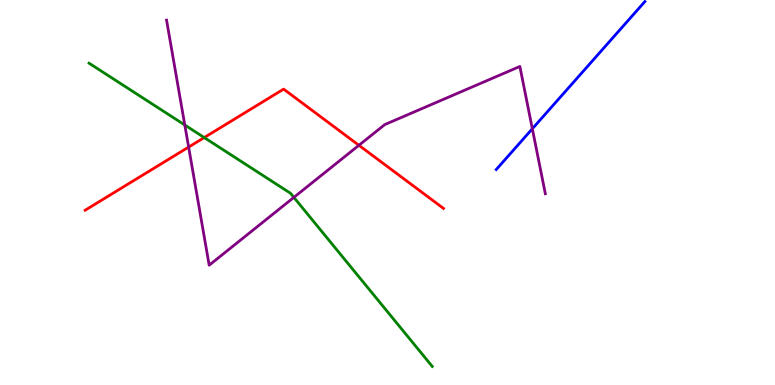[{'lines': ['blue', 'red'], 'intersections': []}, {'lines': ['green', 'red'], 'intersections': [{'x': 2.64, 'y': 6.43}]}, {'lines': ['purple', 'red'], 'intersections': [{'x': 2.43, 'y': 6.18}, {'x': 4.63, 'y': 6.23}]}, {'lines': ['blue', 'green'], 'intersections': []}, {'lines': ['blue', 'purple'], 'intersections': [{'x': 6.87, 'y': 6.66}]}, {'lines': ['green', 'purple'], 'intersections': [{'x': 2.38, 'y': 6.75}, {'x': 3.79, 'y': 4.87}]}]